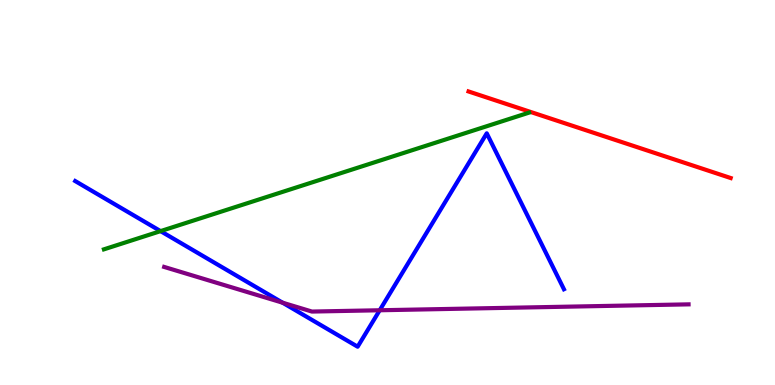[{'lines': ['blue', 'red'], 'intersections': []}, {'lines': ['green', 'red'], 'intersections': []}, {'lines': ['purple', 'red'], 'intersections': []}, {'lines': ['blue', 'green'], 'intersections': [{'x': 2.07, 'y': 4.0}]}, {'lines': ['blue', 'purple'], 'intersections': [{'x': 3.65, 'y': 2.14}, {'x': 4.9, 'y': 1.94}]}, {'lines': ['green', 'purple'], 'intersections': []}]